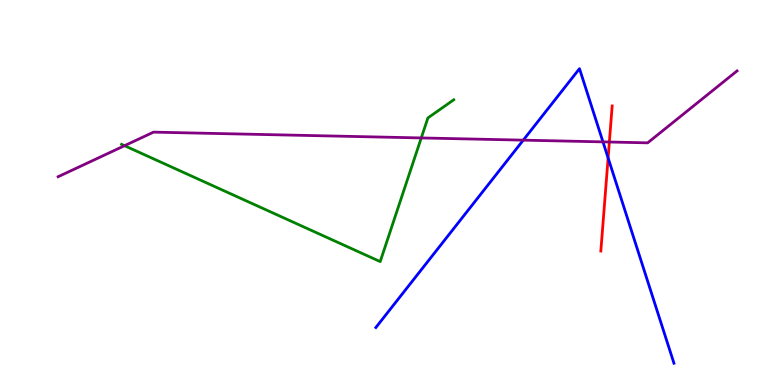[{'lines': ['blue', 'red'], 'intersections': [{'x': 7.85, 'y': 5.9}]}, {'lines': ['green', 'red'], 'intersections': []}, {'lines': ['purple', 'red'], 'intersections': [{'x': 7.86, 'y': 6.31}]}, {'lines': ['blue', 'green'], 'intersections': []}, {'lines': ['blue', 'purple'], 'intersections': [{'x': 6.75, 'y': 6.36}, {'x': 7.78, 'y': 6.31}]}, {'lines': ['green', 'purple'], 'intersections': [{'x': 1.61, 'y': 6.22}, {'x': 5.44, 'y': 6.42}]}]